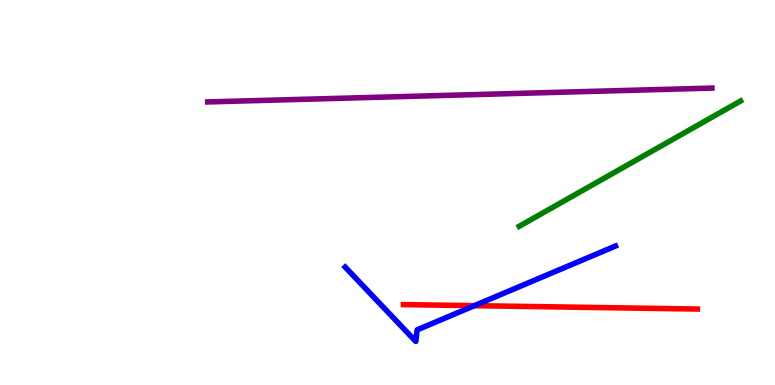[{'lines': ['blue', 'red'], 'intersections': [{'x': 6.12, 'y': 2.06}]}, {'lines': ['green', 'red'], 'intersections': []}, {'lines': ['purple', 'red'], 'intersections': []}, {'lines': ['blue', 'green'], 'intersections': []}, {'lines': ['blue', 'purple'], 'intersections': []}, {'lines': ['green', 'purple'], 'intersections': []}]